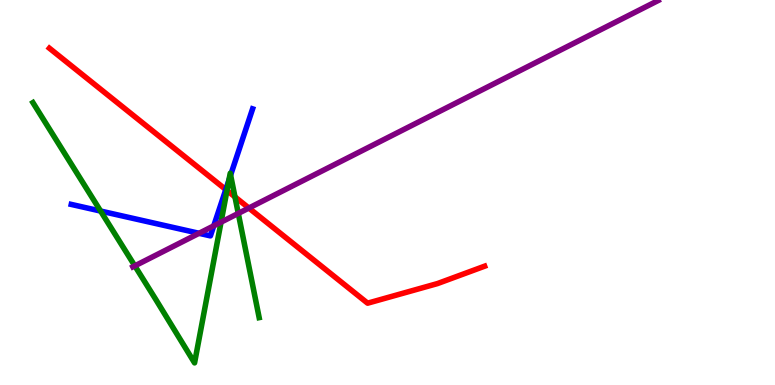[{'lines': ['blue', 'red'], 'intersections': [{'x': 2.91, 'y': 5.08}]}, {'lines': ['green', 'red'], 'intersections': [{'x': 2.93, 'y': 5.05}, {'x': 3.03, 'y': 4.89}]}, {'lines': ['purple', 'red'], 'intersections': [{'x': 3.21, 'y': 4.6}]}, {'lines': ['blue', 'green'], 'intersections': [{'x': 1.3, 'y': 4.52}, {'x': 2.95, 'y': 5.32}, {'x': 2.98, 'y': 5.45}]}, {'lines': ['blue', 'purple'], 'intersections': [{'x': 2.57, 'y': 3.94}, {'x': 2.76, 'y': 4.13}]}, {'lines': ['green', 'purple'], 'intersections': [{'x': 1.74, 'y': 3.09}, {'x': 2.85, 'y': 4.23}, {'x': 3.07, 'y': 4.46}]}]